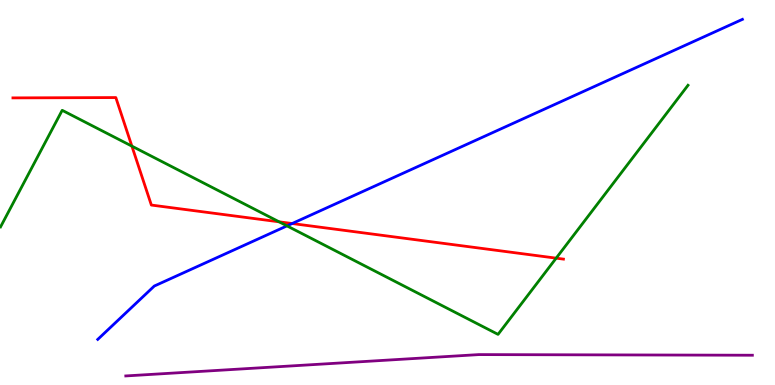[{'lines': ['blue', 'red'], 'intersections': [{'x': 3.77, 'y': 4.19}]}, {'lines': ['green', 'red'], 'intersections': [{'x': 1.7, 'y': 6.2}, {'x': 3.6, 'y': 4.24}, {'x': 7.18, 'y': 3.29}]}, {'lines': ['purple', 'red'], 'intersections': []}, {'lines': ['blue', 'green'], 'intersections': [{'x': 3.7, 'y': 4.13}]}, {'lines': ['blue', 'purple'], 'intersections': []}, {'lines': ['green', 'purple'], 'intersections': []}]